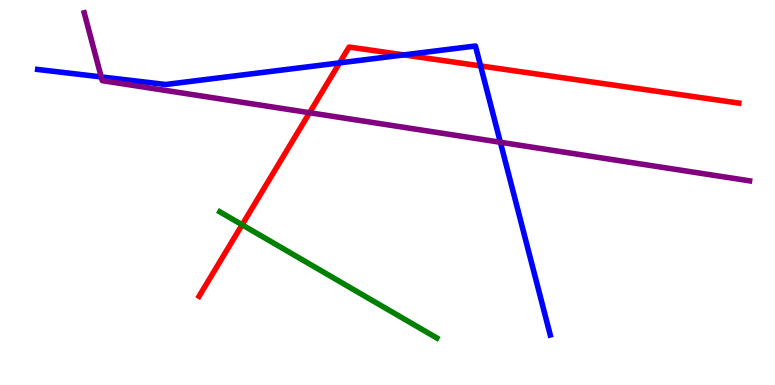[{'lines': ['blue', 'red'], 'intersections': [{'x': 4.38, 'y': 8.37}, {'x': 5.21, 'y': 8.57}, {'x': 6.2, 'y': 8.29}]}, {'lines': ['green', 'red'], 'intersections': [{'x': 3.12, 'y': 4.16}]}, {'lines': ['purple', 'red'], 'intersections': [{'x': 3.99, 'y': 7.07}]}, {'lines': ['blue', 'green'], 'intersections': []}, {'lines': ['blue', 'purple'], 'intersections': [{'x': 1.31, 'y': 8.0}, {'x': 6.46, 'y': 6.31}]}, {'lines': ['green', 'purple'], 'intersections': []}]